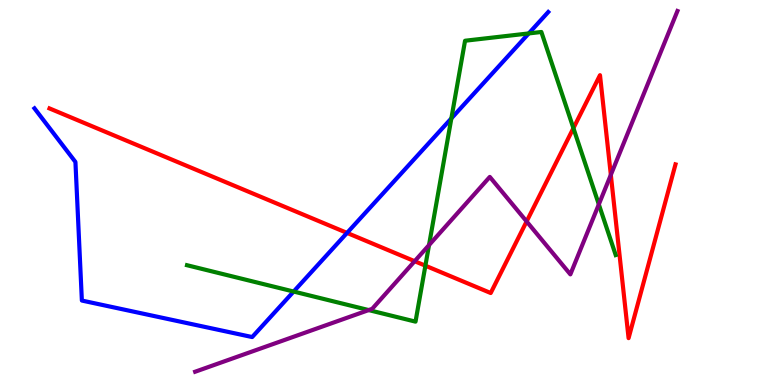[{'lines': ['blue', 'red'], 'intersections': [{'x': 4.48, 'y': 3.95}]}, {'lines': ['green', 'red'], 'intersections': [{'x': 5.49, 'y': 3.1}, {'x': 7.4, 'y': 6.67}]}, {'lines': ['purple', 'red'], 'intersections': [{'x': 5.35, 'y': 3.22}, {'x': 6.8, 'y': 4.25}, {'x': 7.88, 'y': 5.46}]}, {'lines': ['blue', 'green'], 'intersections': [{'x': 3.79, 'y': 2.43}, {'x': 5.82, 'y': 6.93}, {'x': 6.82, 'y': 9.13}]}, {'lines': ['blue', 'purple'], 'intersections': []}, {'lines': ['green', 'purple'], 'intersections': [{'x': 4.76, 'y': 1.95}, {'x': 5.54, 'y': 3.63}, {'x': 7.73, 'y': 4.69}]}]